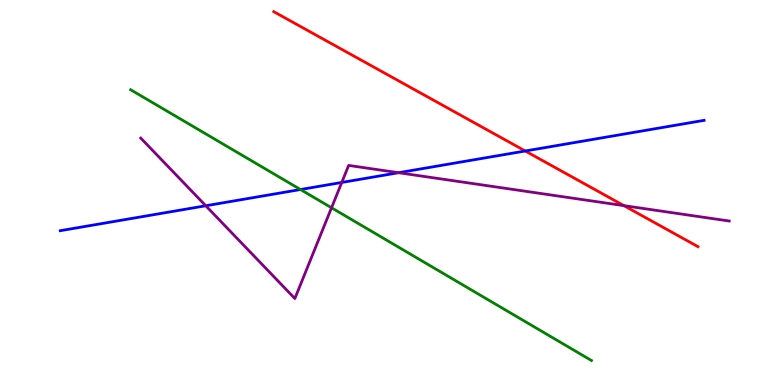[{'lines': ['blue', 'red'], 'intersections': [{'x': 6.78, 'y': 6.08}]}, {'lines': ['green', 'red'], 'intersections': []}, {'lines': ['purple', 'red'], 'intersections': [{'x': 8.05, 'y': 4.66}]}, {'lines': ['blue', 'green'], 'intersections': [{'x': 3.88, 'y': 5.08}]}, {'lines': ['blue', 'purple'], 'intersections': [{'x': 2.66, 'y': 4.66}, {'x': 4.41, 'y': 5.26}, {'x': 5.14, 'y': 5.51}]}, {'lines': ['green', 'purple'], 'intersections': [{'x': 4.28, 'y': 4.6}]}]